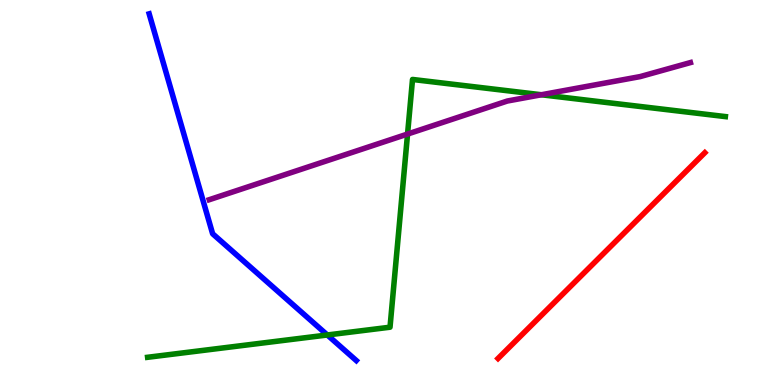[{'lines': ['blue', 'red'], 'intersections': []}, {'lines': ['green', 'red'], 'intersections': []}, {'lines': ['purple', 'red'], 'intersections': []}, {'lines': ['blue', 'green'], 'intersections': [{'x': 4.22, 'y': 1.3}]}, {'lines': ['blue', 'purple'], 'intersections': []}, {'lines': ['green', 'purple'], 'intersections': [{'x': 5.26, 'y': 6.52}, {'x': 6.99, 'y': 7.54}]}]